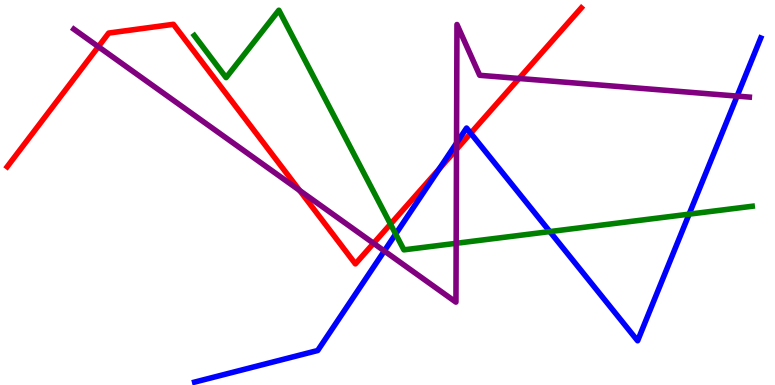[{'lines': ['blue', 'red'], 'intersections': [{'x': 5.67, 'y': 5.62}, {'x': 6.07, 'y': 6.54}]}, {'lines': ['green', 'red'], 'intersections': [{'x': 5.04, 'y': 4.18}]}, {'lines': ['purple', 'red'], 'intersections': [{'x': 1.27, 'y': 8.79}, {'x': 3.87, 'y': 5.05}, {'x': 4.82, 'y': 3.68}, {'x': 5.89, 'y': 6.12}, {'x': 6.7, 'y': 7.96}]}, {'lines': ['blue', 'green'], 'intersections': [{'x': 5.11, 'y': 3.92}, {'x': 7.09, 'y': 3.98}, {'x': 8.89, 'y': 4.44}]}, {'lines': ['blue', 'purple'], 'intersections': [{'x': 4.96, 'y': 3.48}, {'x': 5.89, 'y': 6.28}, {'x': 9.51, 'y': 7.5}]}, {'lines': ['green', 'purple'], 'intersections': [{'x': 5.89, 'y': 3.68}]}]